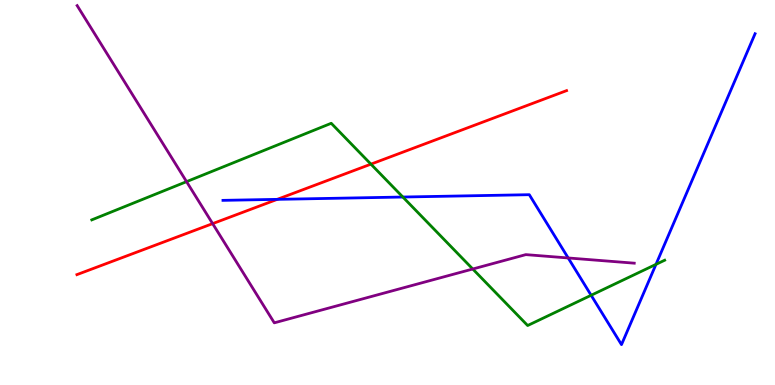[{'lines': ['blue', 'red'], 'intersections': [{'x': 3.58, 'y': 4.82}]}, {'lines': ['green', 'red'], 'intersections': [{'x': 4.79, 'y': 5.74}]}, {'lines': ['purple', 'red'], 'intersections': [{'x': 2.74, 'y': 4.19}]}, {'lines': ['blue', 'green'], 'intersections': [{'x': 5.2, 'y': 4.88}, {'x': 7.63, 'y': 2.33}, {'x': 8.46, 'y': 3.13}]}, {'lines': ['blue', 'purple'], 'intersections': [{'x': 7.33, 'y': 3.3}]}, {'lines': ['green', 'purple'], 'intersections': [{'x': 2.41, 'y': 5.28}, {'x': 6.1, 'y': 3.01}]}]